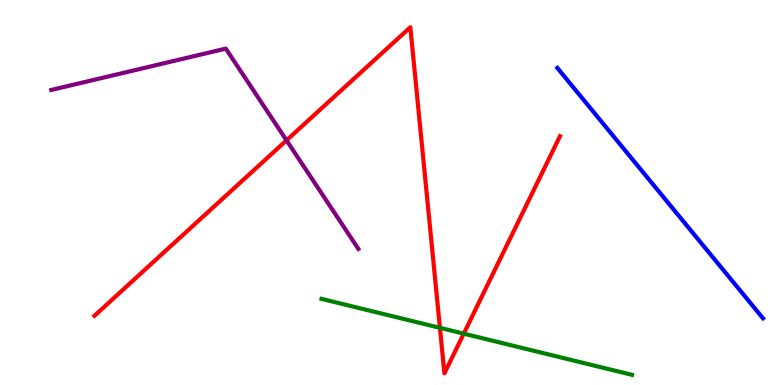[{'lines': ['blue', 'red'], 'intersections': []}, {'lines': ['green', 'red'], 'intersections': [{'x': 5.68, 'y': 1.48}, {'x': 5.98, 'y': 1.33}]}, {'lines': ['purple', 'red'], 'intersections': [{'x': 3.7, 'y': 6.35}]}, {'lines': ['blue', 'green'], 'intersections': []}, {'lines': ['blue', 'purple'], 'intersections': []}, {'lines': ['green', 'purple'], 'intersections': []}]